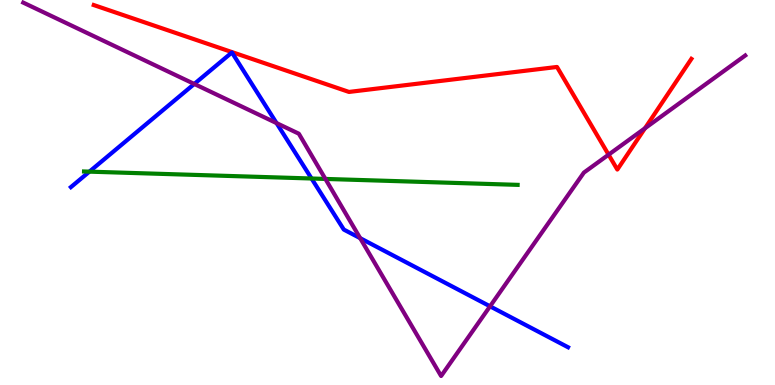[{'lines': ['blue', 'red'], 'intersections': []}, {'lines': ['green', 'red'], 'intersections': []}, {'lines': ['purple', 'red'], 'intersections': [{'x': 7.85, 'y': 5.98}, {'x': 8.32, 'y': 6.67}]}, {'lines': ['blue', 'green'], 'intersections': [{'x': 1.15, 'y': 5.54}, {'x': 4.02, 'y': 5.36}]}, {'lines': ['blue', 'purple'], 'intersections': [{'x': 2.51, 'y': 7.82}, {'x': 3.57, 'y': 6.8}, {'x': 4.65, 'y': 3.81}, {'x': 6.32, 'y': 2.04}]}, {'lines': ['green', 'purple'], 'intersections': [{'x': 4.2, 'y': 5.35}]}]